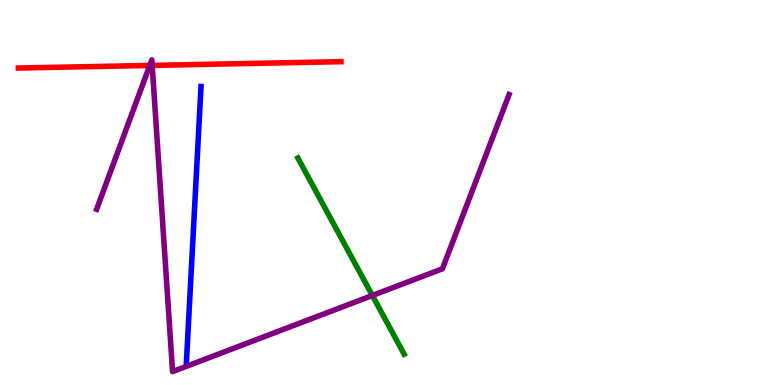[{'lines': ['blue', 'red'], 'intersections': []}, {'lines': ['green', 'red'], 'intersections': []}, {'lines': ['purple', 'red'], 'intersections': [{'x': 1.93, 'y': 8.3}, {'x': 1.96, 'y': 8.3}]}, {'lines': ['blue', 'green'], 'intersections': []}, {'lines': ['blue', 'purple'], 'intersections': []}, {'lines': ['green', 'purple'], 'intersections': [{'x': 4.8, 'y': 2.32}]}]